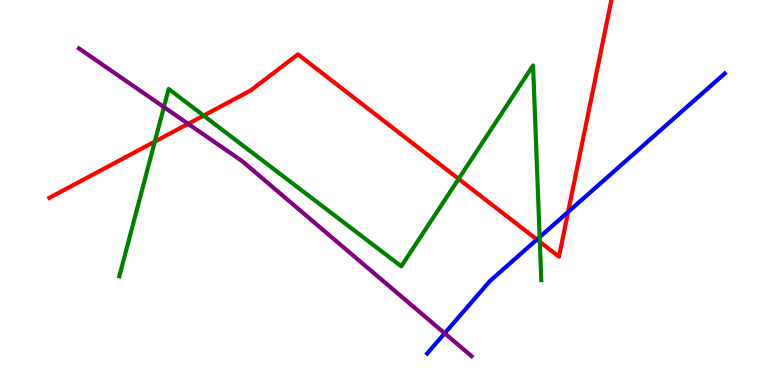[{'lines': ['blue', 'red'], 'intersections': [{'x': 6.93, 'y': 3.78}, {'x': 7.33, 'y': 4.5}]}, {'lines': ['green', 'red'], 'intersections': [{'x': 2.0, 'y': 6.32}, {'x': 2.63, 'y': 7.0}, {'x': 5.92, 'y': 5.35}, {'x': 6.97, 'y': 3.72}]}, {'lines': ['purple', 'red'], 'intersections': [{'x': 2.43, 'y': 6.78}]}, {'lines': ['blue', 'green'], 'intersections': [{'x': 6.96, 'y': 3.84}]}, {'lines': ['blue', 'purple'], 'intersections': [{'x': 5.74, 'y': 1.34}]}, {'lines': ['green', 'purple'], 'intersections': [{'x': 2.12, 'y': 7.22}]}]